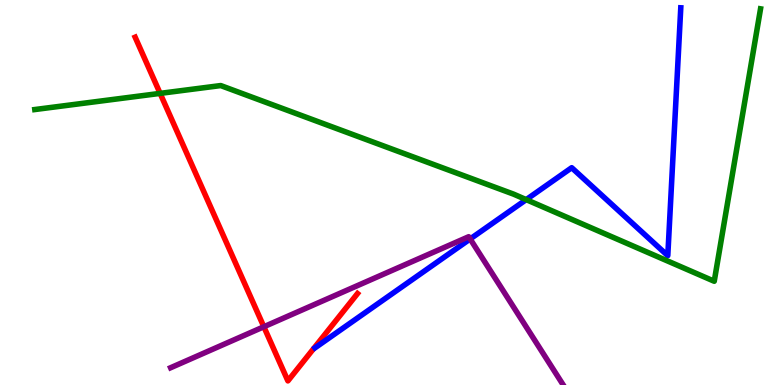[{'lines': ['blue', 'red'], 'intersections': []}, {'lines': ['green', 'red'], 'intersections': [{'x': 2.07, 'y': 7.57}]}, {'lines': ['purple', 'red'], 'intersections': [{'x': 3.4, 'y': 1.51}]}, {'lines': ['blue', 'green'], 'intersections': [{'x': 6.79, 'y': 4.81}]}, {'lines': ['blue', 'purple'], 'intersections': [{'x': 6.07, 'y': 3.79}]}, {'lines': ['green', 'purple'], 'intersections': []}]